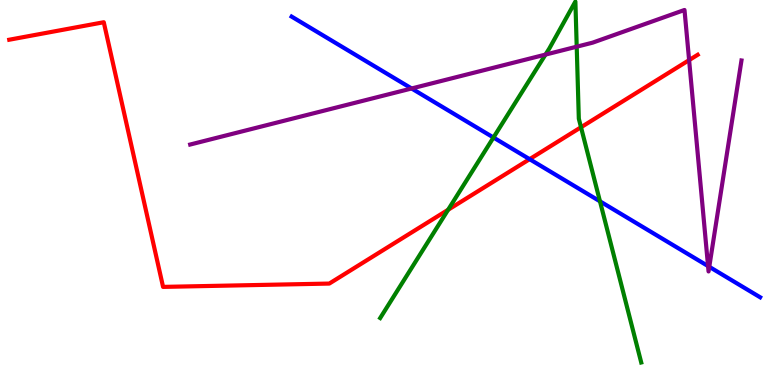[{'lines': ['blue', 'red'], 'intersections': [{'x': 6.83, 'y': 5.87}]}, {'lines': ['green', 'red'], 'intersections': [{'x': 5.78, 'y': 4.55}, {'x': 7.5, 'y': 6.69}]}, {'lines': ['purple', 'red'], 'intersections': [{'x': 8.89, 'y': 8.44}]}, {'lines': ['blue', 'green'], 'intersections': [{'x': 6.37, 'y': 6.43}, {'x': 7.74, 'y': 4.77}]}, {'lines': ['blue', 'purple'], 'intersections': [{'x': 5.31, 'y': 7.7}, {'x': 9.14, 'y': 3.09}, {'x': 9.15, 'y': 3.07}]}, {'lines': ['green', 'purple'], 'intersections': [{'x': 7.04, 'y': 8.58}, {'x': 7.44, 'y': 8.79}]}]